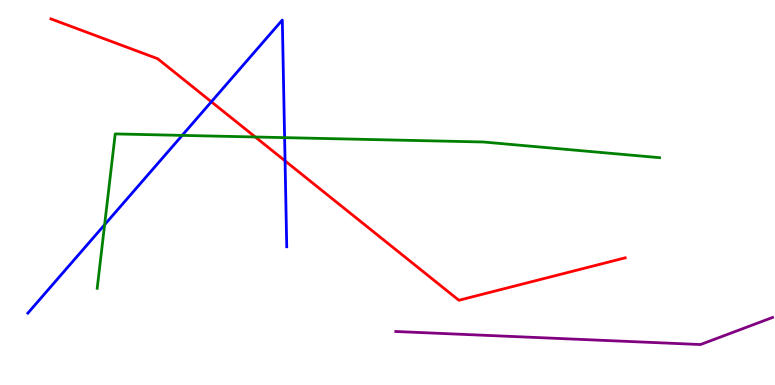[{'lines': ['blue', 'red'], 'intersections': [{'x': 2.73, 'y': 7.36}, {'x': 3.68, 'y': 5.82}]}, {'lines': ['green', 'red'], 'intersections': [{'x': 3.29, 'y': 6.44}]}, {'lines': ['purple', 'red'], 'intersections': []}, {'lines': ['blue', 'green'], 'intersections': [{'x': 1.35, 'y': 4.16}, {'x': 2.35, 'y': 6.48}, {'x': 3.67, 'y': 6.43}]}, {'lines': ['blue', 'purple'], 'intersections': []}, {'lines': ['green', 'purple'], 'intersections': []}]